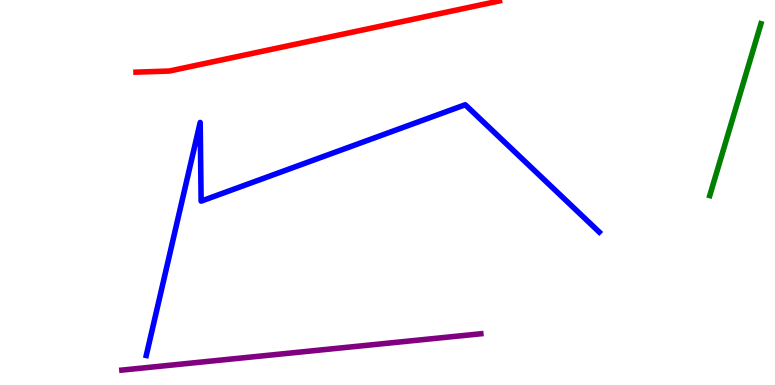[{'lines': ['blue', 'red'], 'intersections': []}, {'lines': ['green', 'red'], 'intersections': []}, {'lines': ['purple', 'red'], 'intersections': []}, {'lines': ['blue', 'green'], 'intersections': []}, {'lines': ['blue', 'purple'], 'intersections': []}, {'lines': ['green', 'purple'], 'intersections': []}]